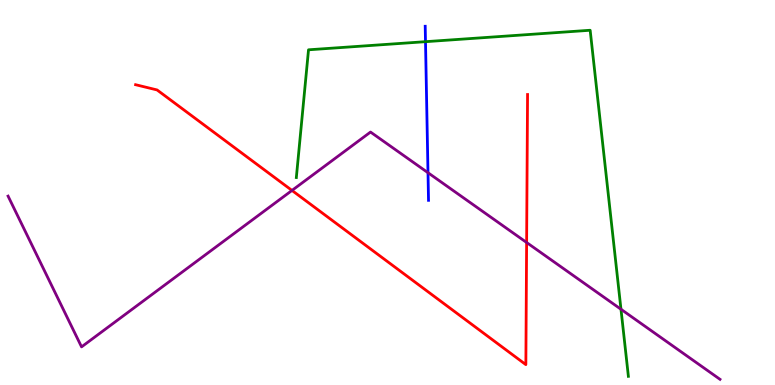[{'lines': ['blue', 'red'], 'intersections': []}, {'lines': ['green', 'red'], 'intersections': []}, {'lines': ['purple', 'red'], 'intersections': [{'x': 3.77, 'y': 5.05}, {'x': 6.8, 'y': 3.7}]}, {'lines': ['blue', 'green'], 'intersections': [{'x': 5.49, 'y': 8.92}]}, {'lines': ['blue', 'purple'], 'intersections': [{'x': 5.52, 'y': 5.51}]}, {'lines': ['green', 'purple'], 'intersections': [{'x': 8.01, 'y': 1.97}]}]